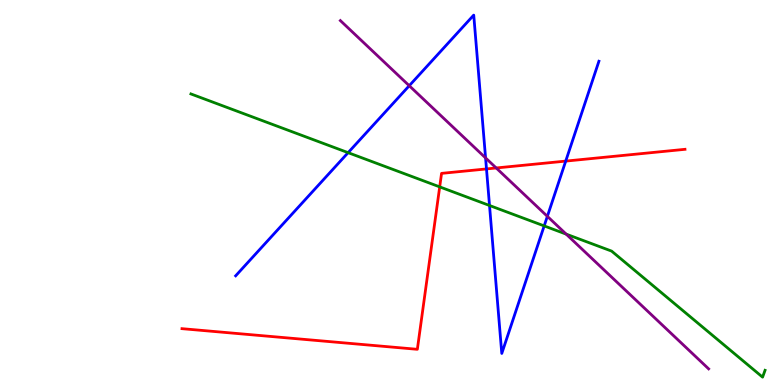[{'lines': ['blue', 'red'], 'intersections': [{'x': 6.28, 'y': 5.61}, {'x': 7.3, 'y': 5.82}]}, {'lines': ['green', 'red'], 'intersections': [{'x': 5.67, 'y': 5.15}]}, {'lines': ['purple', 'red'], 'intersections': [{'x': 6.4, 'y': 5.64}]}, {'lines': ['blue', 'green'], 'intersections': [{'x': 4.49, 'y': 6.03}, {'x': 6.32, 'y': 4.66}, {'x': 7.02, 'y': 4.13}]}, {'lines': ['blue', 'purple'], 'intersections': [{'x': 5.28, 'y': 7.77}, {'x': 6.27, 'y': 5.9}, {'x': 7.06, 'y': 4.38}]}, {'lines': ['green', 'purple'], 'intersections': [{'x': 7.31, 'y': 3.92}]}]